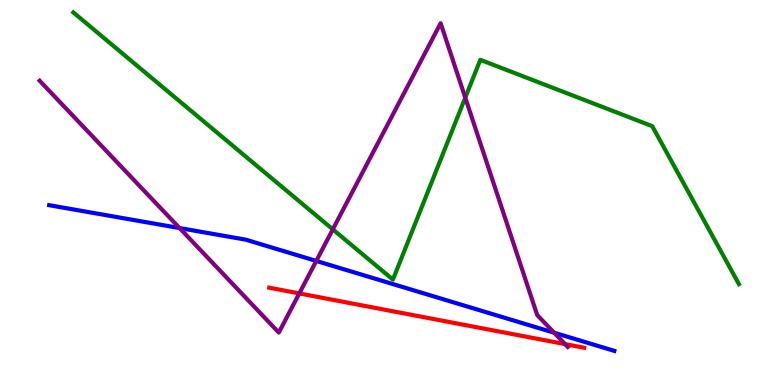[{'lines': ['blue', 'red'], 'intersections': []}, {'lines': ['green', 'red'], 'intersections': []}, {'lines': ['purple', 'red'], 'intersections': [{'x': 3.86, 'y': 2.38}, {'x': 7.29, 'y': 1.06}]}, {'lines': ['blue', 'green'], 'intersections': []}, {'lines': ['blue', 'purple'], 'intersections': [{'x': 2.32, 'y': 4.08}, {'x': 4.08, 'y': 3.22}, {'x': 7.15, 'y': 1.36}]}, {'lines': ['green', 'purple'], 'intersections': [{'x': 4.29, 'y': 4.04}, {'x': 6.0, 'y': 7.46}]}]